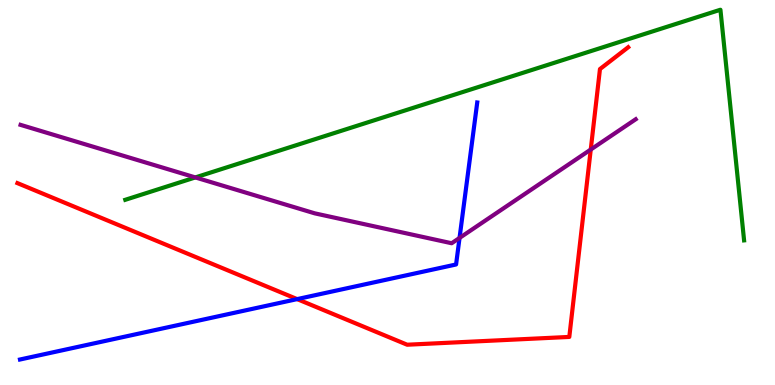[{'lines': ['blue', 'red'], 'intersections': [{'x': 3.83, 'y': 2.23}]}, {'lines': ['green', 'red'], 'intersections': []}, {'lines': ['purple', 'red'], 'intersections': [{'x': 7.62, 'y': 6.12}]}, {'lines': ['blue', 'green'], 'intersections': []}, {'lines': ['blue', 'purple'], 'intersections': [{'x': 5.93, 'y': 3.82}]}, {'lines': ['green', 'purple'], 'intersections': [{'x': 2.52, 'y': 5.39}]}]